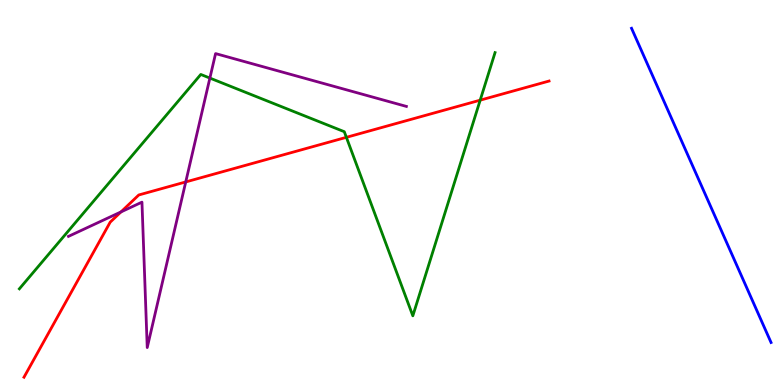[{'lines': ['blue', 'red'], 'intersections': []}, {'lines': ['green', 'red'], 'intersections': [{'x': 4.47, 'y': 6.43}, {'x': 6.2, 'y': 7.4}]}, {'lines': ['purple', 'red'], 'intersections': [{'x': 1.56, 'y': 4.5}, {'x': 2.4, 'y': 5.27}]}, {'lines': ['blue', 'green'], 'intersections': []}, {'lines': ['blue', 'purple'], 'intersections': []}, {'lines': ['green', 'purple'], 'intersections': [{'x': 2.71, 'y': 7.97}]}]